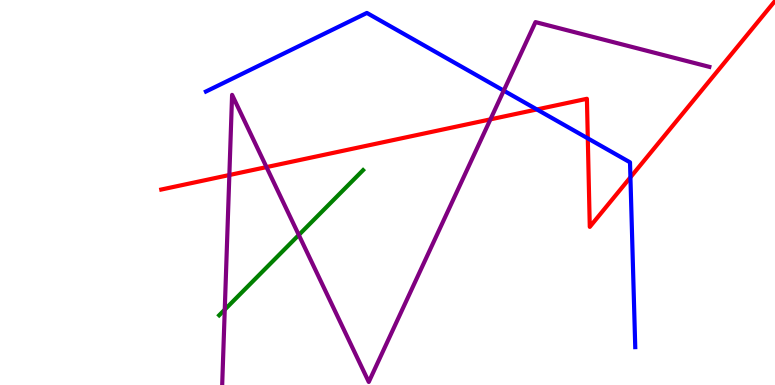[{'lines': ['blue', 'red'], 'intersections': [{'x': 6.93, 'y': 7.16}, {'x': 7.58, 'y': 6.41}, {'x': 8.13, 'y': 5.39}]}, {'lines': ['green', 'red'], 'intersections': []}, {'lines': ['purple', 'red'], 'intersections': [{'x': 2.96, 'y': 5.45}, {'x': 3.44, 'y': 5.66}, {'x': 6.33, 'y': 6.9}]}, {'lines': ['blue', 'green'], 'intersections': []}, {'lines': ['blue', 'purple'], 'intersections': [{'x': 6.5, 'y': 7.65}]}, {'lines': ['green', 'purple'], 'intersections': [{'x': 2.9, 'y': 1.96}, {'x': 3.86, 'y': 3.9}]}]